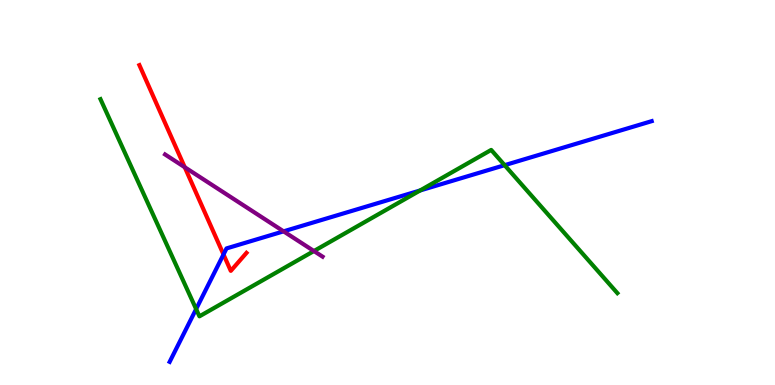[{'lines': ['blue', 'red'], 'intersections': [{'x': 2.88, 'y': 3.39}]}, {'lines': ['green', 'red'], 'intersections': []}, {'lines': ['purple', 'red'], 'intersections': [{'x': 2.38, 'y': 5.66}]}, {'lines': ['blue', 'green'], 'intersections': [{'x': 2.53, 'y': 1.97}, {'x': 5.42, 'y': 5.05}, {'x': 6.51, 'y': 5.71}]}, {'lines': ['blue', 'purple'], 'intersections': [{'x': 3.66, 'y': 3.99}]}, {'lines': ['green', 'purple'], 'intersections': [{'x': 4.05, 'y': 3.48}]}]